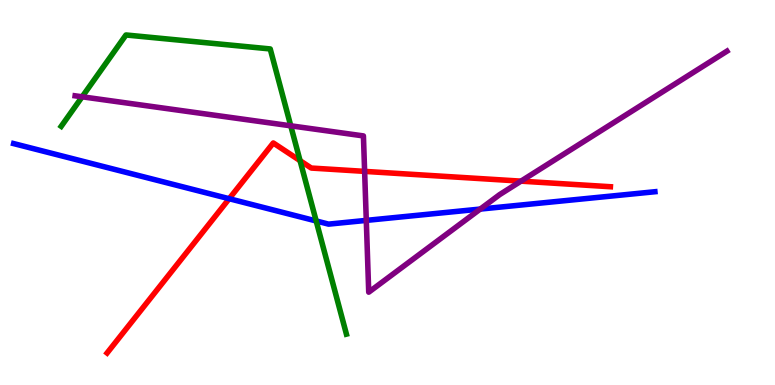[{'lines': ['blue', 'red'], 'intersections': [{'x': 2.96, 'y': 4.84}]}, {'lines': ['green', 'red'], 'intersections': [{'x': 3.87, 'y': 5.83}]}, {'lines': ['purple', 'red'], 'intersections': [{'x': 4.7, 'y': 5.55}, {'x': 6.72, 'y': 5.29}]}, {'lines': ['blue', 'green'], 'intersections': [{'x': 4.08, 'y': 4.26}]}, {'lines': ['blue', 'purple'], 'intersections': [{'x': 4.73, 'y': 4.28}, {'x': 6.2, 'y': 4.57}]}, {'lines': ['green', 'purple'], 'intersections': [{'x': 1.06, 'y': 7.49}, {'x': 3.75, 'y': 6.73}]}]